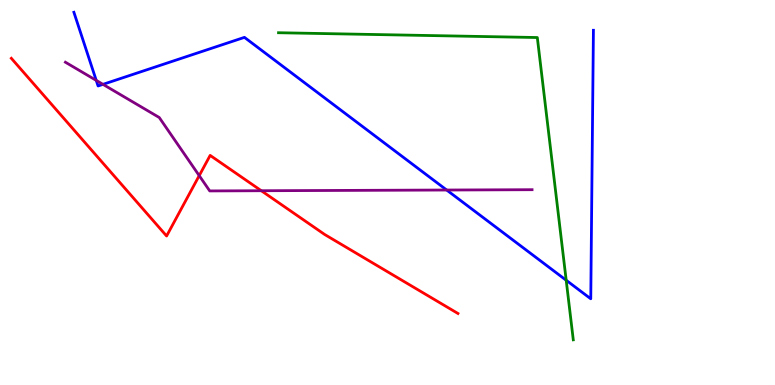[{'lines': ['blue', 'red'], 'intersections': []}, {'lines': ['green', 'red'], 'intersections': []}, {'lines': ['purple', 'red'], 'intersections': [{'x': 2.57, 'y': 5.44}, {'x': 3.37, 'y': 5.05}]}, {'lines': ['blue', 'green'], 'intersections': [{'x': 7.31, 'y': 2.72}]}, {'lines': ['blue', 'purple'], 'intersections': [{'x': 1.24, 'y': 7.91}, {'x': 1.33, 'y': 7.81}, {'x': 5.76, 'y': 5.06}]}, {'lines': ['green', 'purple'], 'intersections': []}]